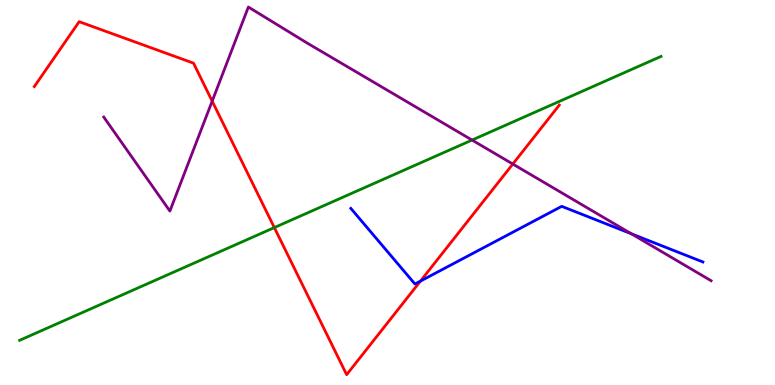[{'lines': ['blue', 'red'], 'intersections': [{'x': 5.43, 'y': 2.7}]}, {'lines': ['green', 'red'], 'intersections': [{'x': 3.54, 'y': 4.09}]}, {'lines': ['purple', 'red'], 'intersections': [{'x': 2.74, 'y': 7.37}, {'x': 6.62, 'y': 5.74}]}, {'lines': ['blue', 'green'], 'intersections': []}, {'lines': ['blue', 'purple'], 'intersections': [{'x': 8.15, 'y': 3.93}]}, {'lines': ['green', 'purple'], 'intersections': [{'x': 6.09, 'y': 6.36}]}]